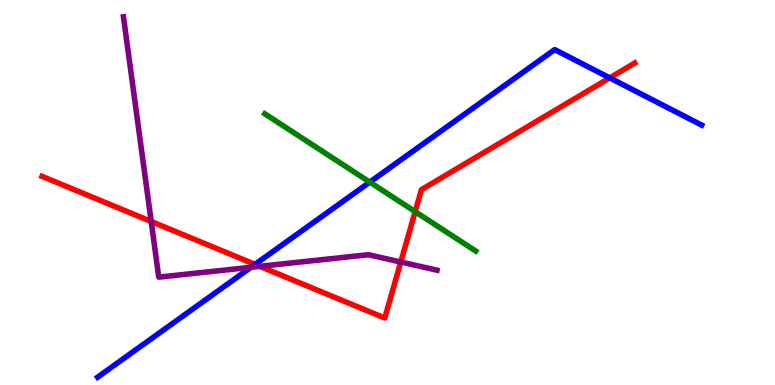[{'lines': ['blue', 'red'], 'intersections': [{'x': 3.29, 'y': 3.13}, {'x': 7.87, 'y': 7.98}]}, {'lines': ['green', 'red'], 'intersections': [{'x': 5.36, 'y': 4.5}]}, {'lines': ['purple', 'red'], 'intersections': [{'x': 1.95, 'y': 4.25}, {'x': 3.35, 'y': 3.08}, {'x': 5.17, 'y': 3.19}]}, {'lines': ['blue', 'green'], 'intersections': [{'x': 4.77, 'y': 5.27}]}, {'lines': ['blue', 'purple'], 'intersections': [{'x': 3.24, 'y': 3.06}]}, {'lines': ['green', 'purple'], 'intersections': []}]